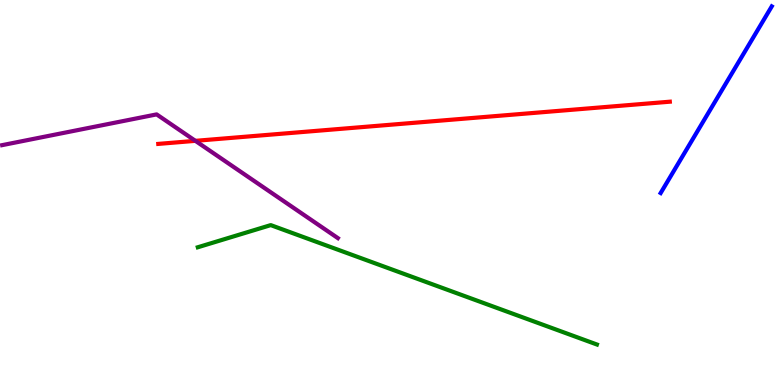[{'lines': ['blue', 'red'], 'intersections': []}, {'lines': ['green', 'red'], 'intersections': []}, {'lines': ['purple', 'red'], 'intersections': [{'x': 2.52, 'y': 6.34}]}, {'lines': ['blue', 'green'], 'intersections': []}, {'lines': ['blue', 'purple'], 'intersections': []}, {'lines': ['green', 'purple'], 'intersections': []}]